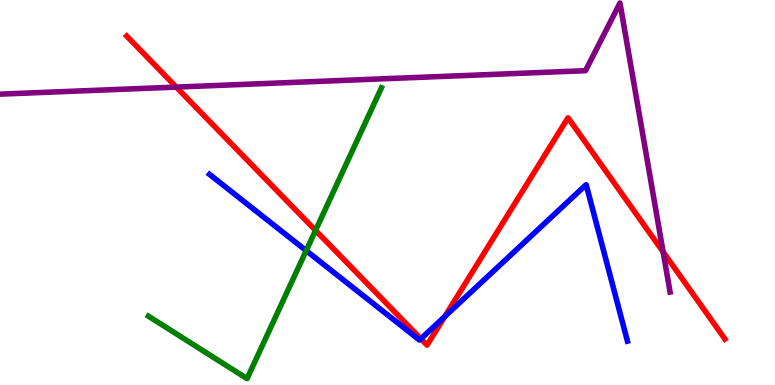[{'lines': ['blue', 'red'], 'intersections': [{'x': 5.43, 'y': 1.2}, {'x': 5.74, 'y': 1.78}]}, {'lines': ['green', 'red'], 'intersections': [{'x': 4.07, 'y': 4.02}]}, {'lines': ['purple', 'red'], 'intersections': [{'x': 2.27, 'y': 7.74}, {'x': 8.56, 'y': 3.46}]}, {'lines': ['blue', 'green'], 'intersections': [{'x': 3.95, 'y': 3.49}]}, {'lines': ['blue', 'purple'], 'intersections': []}, {'lines': ['green', 'purple'], 'intersections': []}]